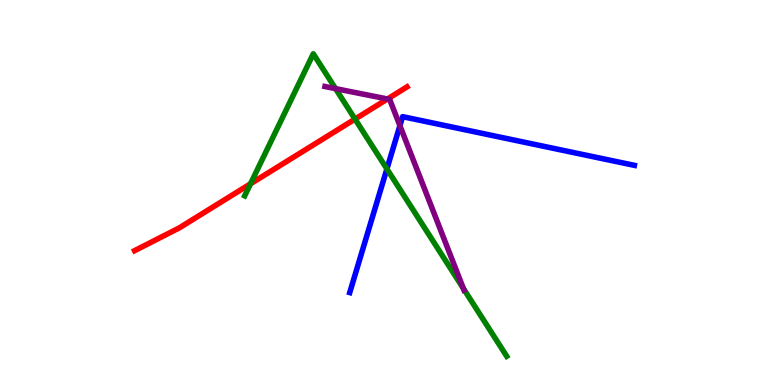[{'lines': ['blue', 'red'], 'intersections': []}, {'lines': ['green', 'red'], 'intersections': [{'x': 3.23, 'y': 5.23}, {'x': 4.58, 'y': 6.91}]}, {'lines': ['purple', 'red'], 'intersections': [{'x': 5.0, 'y': 7.43}]}, {'lines': ['blue', 'green'], 'intersections': [{'x': 4.99, 'y': 5.61}]}, {'lines': ['blue', 'purple'], 'intersections': [{'x': 5.16, 'y': 6.74}]}, {'lines': ['green', 'purple'], 'intersections': [{'x': 4.33, 'y': 7.7}, {'x': 5.98, 'y': 2.51}]}]